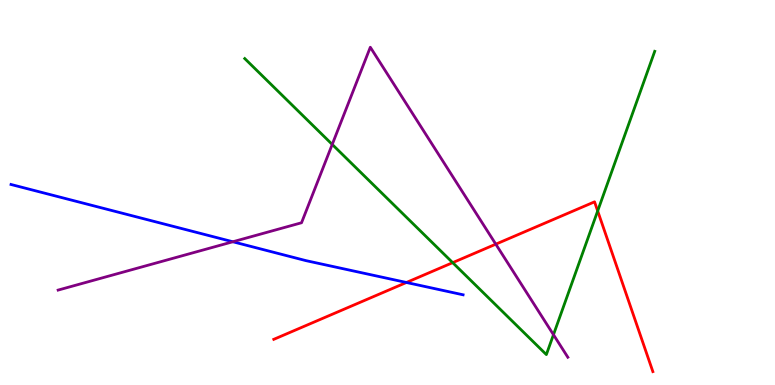[{'lines': ['blue', 'red'], 'intersections': [{'x': 5.24, 'y': 2.66}]}, {'lines': ['green', 'red'], 'intersections': [{'x': 5.84, 'y': 3.18}, {'x': 7.71, 'y': 4.52}]}, {'lines': ['purple', 'red'], 'intersections': [{'x': 6.4, 'y': 3.66}]}, {'lines': ['blue', 'green'], 'intersections': []}, {'lines': ['blue', 'purple'], 'intersections': [{'x': 3.0, 'y': 3.72}]}, {'lines': ['green', 'purple'], 'intersections': [{'x': 4.29, 'y': 6.25}, {'x': 7.14, 'y': 1.31}]}]